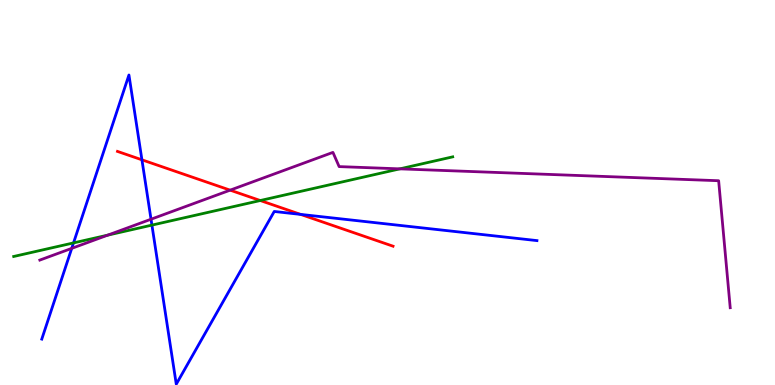[{'lines': ['blue', 'red'], 'intersections': [{'x': 1.83, 'y': 5.85}, {'x': 3.88, 'y': 4.43}]}, {'lines': ['green', 'red'], 'intersections': [{'x': 3.36, 'y': 4.79}]}, {'lines': ['purple', 'red'], 'intersections': [{'x': 2.97, 'y': 5.06}]}, {'lines': ['blue', 'green'], 'intersections': [{'x': 0.949, 'y': 3.69}, {'x': 1.96, 'y': 4.15}]}, {'lines': ['blue', 'purple'], 'intersections': [{'x': 0.926, 'y': 3.55}, {'x': 1.95, 'y': 4.31}]}, {'lines': ['green', 'purple'], 'intersections': [{'x': 1.39, 'y': 3.89}, {'x': 5.16, 'y': 5.61}]}]